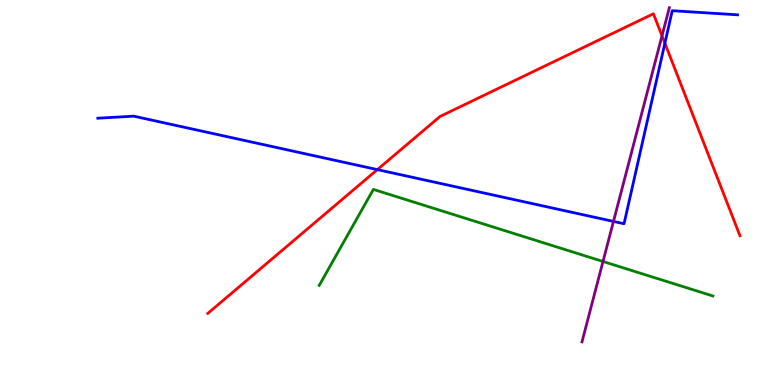[{'lines': ['blue', 'red'], 'intersections': [{'x': 4.87, 'y': 5.59}, {'x': 8.58, 'y': 8.88}]}, {'lines': ['green', 'red'], 'intersections': []}, {'lines': ['purple', 'red'], 'intersections': [{'x': 8.54, 'y': 9.07}]}, {'lines': ['blue', 'green'], 'intersections': []}, {'lines': ['blue', 'purple'], 'intersections': [{'x': 7.92, 'y': 4.25}]}, {'lines': ['green', 'purple'], 'intersections': [{'x': 7.78, 'y': 3.21}]}]